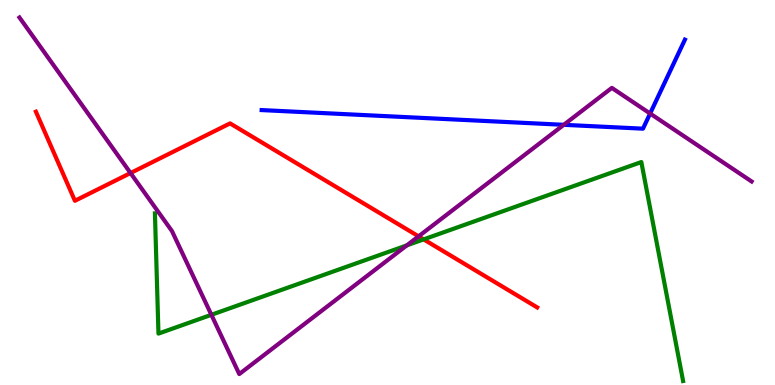[{'lines': ['blue', 'red'], 'intersections': []}, {'lines': ['green', 'red'], 'intersections': [{'x': 5.47, 'y': 3.78}]}, {'lines': ['purple', 'red'], 'intersections': [{'x': 1.68, 'y': 5.51}, {'x': 5.4, 'y': 3.86}]}, {'lines': ['blue', 'green'], 'intersections': []}, {'lines': ['blue', 'purple'], 'intersections': [{'x': 7.27, 'y': 6.76}, {'x': 8.39, 'y': 7.05}]}, {'lines': ['green', 'purple'], 'intersections': [{'x': 2.73, 'y': 1.82}, {'x': 5.25, 'y': 3.63}]}]